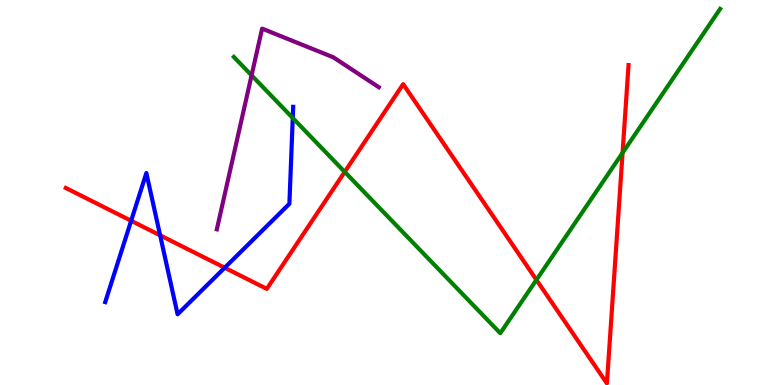[{'lines': ['blue', 'red'], 'intersections': [{'x': 1.69, 'y': 4.27}, {'x': 2.07, 'y': 3.89}, {'x': 2.9, 'y': 3.05}]}, {'lines': ['green', 'red'], 'intersections': [{'x': 4.45, 'y': 5.54}, {'x': 6.92, 'y': 2.73}, {'x': 8.03, 'y': 6.03}]}, {'lines': ['purple', 'red'], 'intersections': []}, {'lines': ['blue', 'green'], 'intersections': [{'x': 3.78, 'y': 6.93}]}, {'lines': ['blue', 'purple'], 'intersections': []}, {'lines': ['green', 'purple'], 'intersections': [{'x': 3.25, 'y': 8.04}]}]